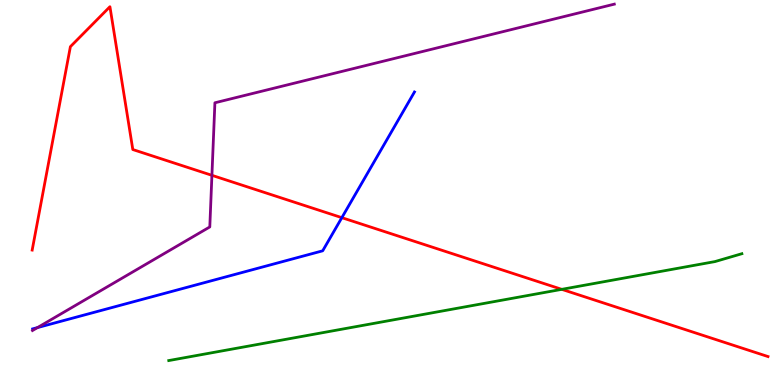[{'lines': ['blue', 'red'], 'intersections': [{'x': 4.41, 'y': 4.35}]}, {'lines': ['green', 'red'], 'intersections': [{'x': 7.25, 'y': 2.48}]}, {'lines': ['purple', 'red'], 'intersections': [{'x': 2.73, 'y': 5.45}]}, {'lines': ['blue', 'green'], 'intersections': []}, {'lines': ['blue', 'purple'], 'intersections': [{'x': 0.484, 'y': 1.49}]}, {'lines': ['green', 'purple'], 'intersections': []}]